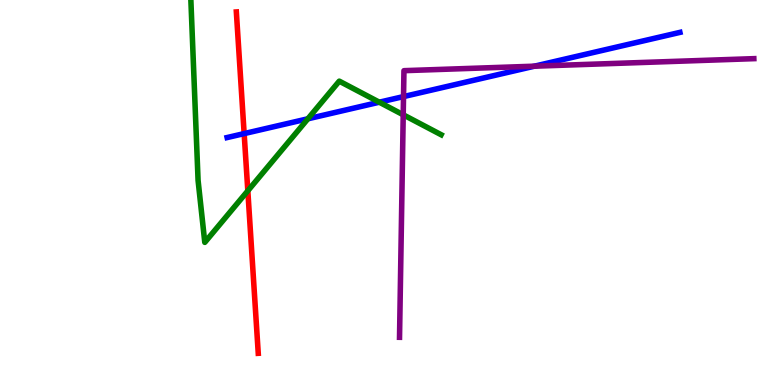[{'lines': ['blue', 'red'], 'intersections': [{'x': 3.15, 'y': 6.53}]}, {'lines': ['green', 'red'], 'intersections': [{'x': 3.2, 'y': 5.04}]}, {'lines': ['purple', 'red'], 'intersections': []}, {'lines': ['blue', 'green'], 'intersections': [{'x': 3.97, 'y': 6.91}, {'x': 4.89, 'y': 7.35}]}, {'lines': ['blue', 'purple'], 'intersections': [{'x': 5.21, 'y': 7.49}, {'x': 6.9, 'y': 8.28}]}, {'lines': ['green', 'purple'], 'intersections': [{'x': 5.2, 'y': 7.02}]}]